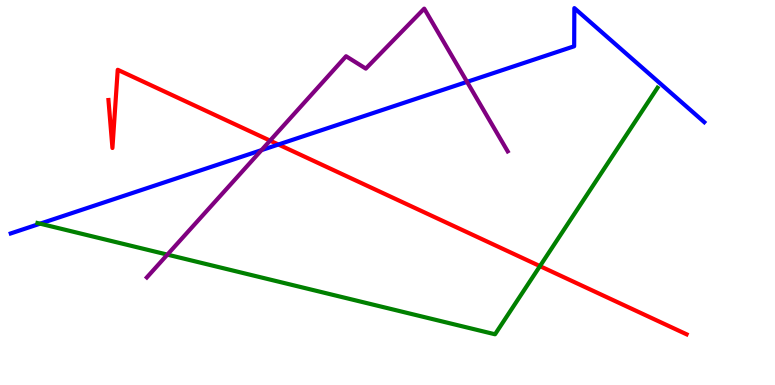[{'lines': ['blue', 'red'], 'intersections': [{'x': 3.59, 'y': 6.25}]}, {'lines': ['green', 'red'], 'intersections': [{'x': 6.97, 'y': 3.09}]}, {'lines': ['purple', 'red'], 'intersections': [{'x': 3.48, 'y': 6.35}]}, {'lines': ['blue', 'green'], 'intersections': [{'x': 0.518, 'y': 4.19}]}, {'lines': ['blue', 'purple'], 'intersections': [{'x': 3.37, 'y': 6.1}, {'x': 6.03, 'y': 7.87}]}, {'lines': ['green', 'purple'], 'intersections': [{'x': 2.16, 'y': 3.39}]}]